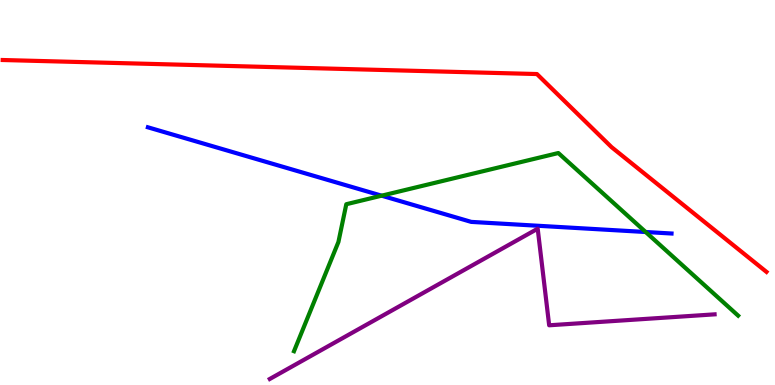[{'lines': ['blue', 'red'], 'intersections': []}, {'lines': ['green', 'red'], 'intersections': []}, {'lines': ['purple', 'red'], 'intersections': []}, {'lines': ['blue', 'green'], 'intersections': [{'x': 4.92, 'y': 4.92}, {'x': 8.33, 'y': 3.97}]}, {'lines': ['blue', 'purple'], 'intersections': []}, {'lines': ['green', 'purple'], 'intersections': []}]